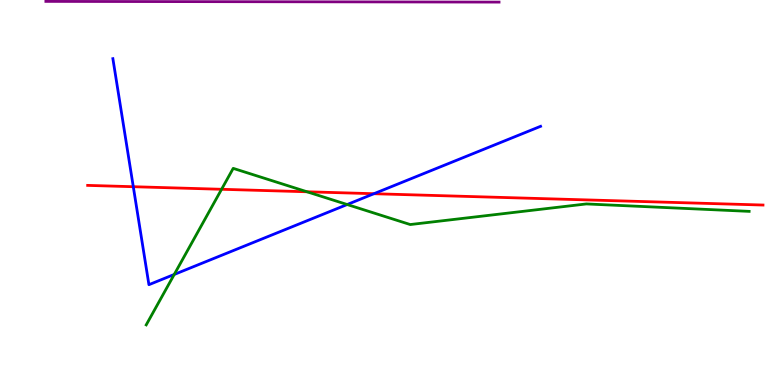[{'lines': ['blue', 'red'], 'intersections': [{'x': 1.72, 'y': 5.15}, {'x': 4.82, 'y': 4.97}]}, {'lines': ['green', 'red'], 'intersections': [{'x': 2.86, 'y': 5.08}, {'x': 3.96, 'y': 5.02}]}, {'lines': ['purple', 'red'], 'intersections': []}, {'lines': ['blue', 'green'], 'intersections': [{'x': 2.25, 'y': 2.87}, {'x': 4.48, 'y': 4.69}]}, {'lines': ['blue', 'purple'], 'intersections': []}, {'lines': ['green', 'purple'], 'intersections': []}]